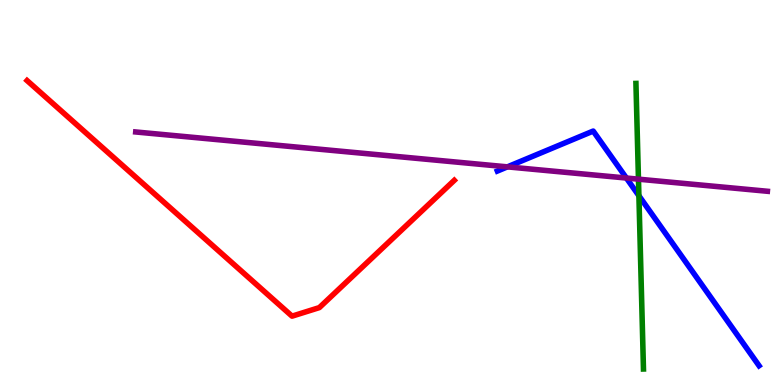[{'lines': ['blue', 'red'], 'intersections': []}, {'lines': ['green', 'red'], 'intersections': []}, {'lines': ['purple', 'red'], 'intersections': []}, {'lines': ['blue', 'green'], 'intersections': [{'x': 8.24, 'y': 4.92}]}, {'lines': ['blue', 'purple'], 'intersections': [{'x': 6.55, 'y': 5.67}, {'x': 8.08, 'y': 5.38}]}, {'lines': ['green', 'purple'], 'intersections': [{'x': 8.24, 'y': 5.35}]}]